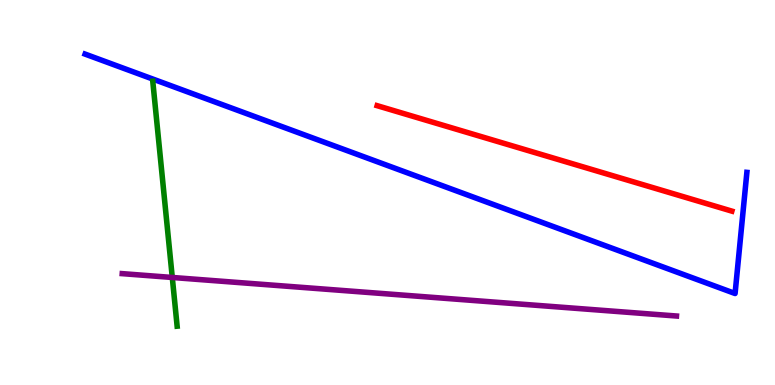[{'lines': ['blue', 'red'], 'intersections': []}, {'lines': ['green', 'red'], 'intersections': []}, {'lines': ['purple', 'red'], 'intersections': []}, {'lines': ['blue', 'green'], 'intersections': []}, {'lines': ['blue', 'purple'], 'intersections': []}, {'lines': ['green', 'purple'], 'intersections': [{'x': 2.22, 'y': 2.79}]}]